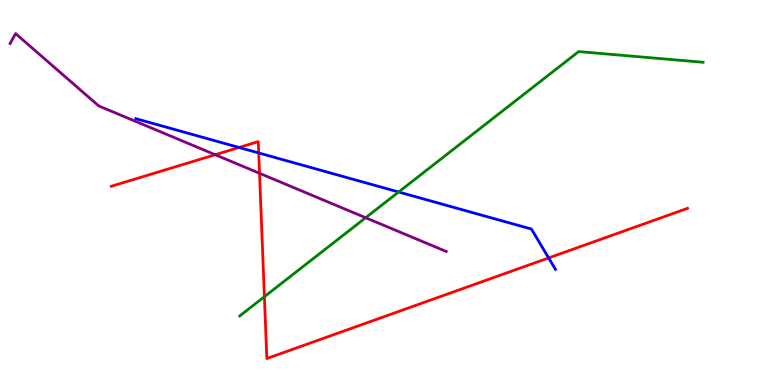[{'lines': ['blue', 'red'], 'intersections': [{'x': 3.08, 'y': 6.17}, {'x': 3.34, 'y': 6.03}, {'x': 7.08, 'y': 3.3}]}, {'lines': ['green', 'red'], 'intersections': [{'x': 3.41, 'y': 2.29}]}, {'lines': ['purple', 'red'], 'intersections': [{'x': 2.78, 'y': 5.98}, {'x': 3.35, 'y': 5.5}]}, {'lines': ['blue', 'green'], 'intersections': [{'x': 5.14, 'y': 5.01}]}, {'lines': ['blue', 'purple'], 'intersections': []}, {'lines': ['green', 'purple'], 'intersections': [{'x': 4.72, 'y': 4.34}]}]